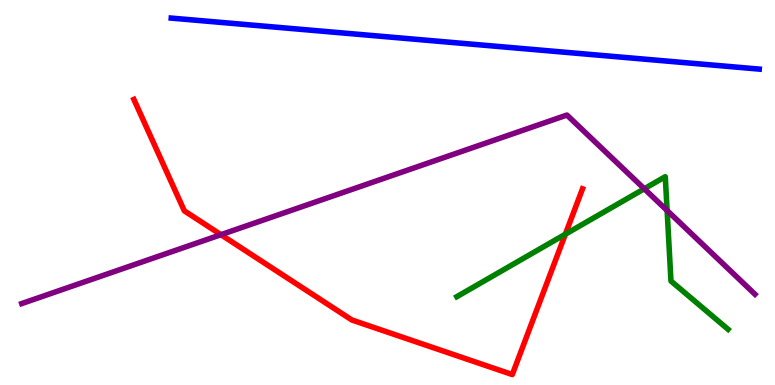[{'lines': ['blue', 'red'], 'intersections': []}, {'lines': ['green', 'red'], 'intersections': [{'x': 7.29, 'y': 3.92}]}, {'lines': ['purple', 'red'], 'intersections': [{'x': 2.85, 'y': 3.9}]}, {'lines': ['blue', 'green'], 'intersections': []}, {'lines': ['blue', 'purple'], 'intersections': []}, {'lines': ['green', 'purple'], 'intersections': [{'x': 8.31, 'y': 5.1}, {'x': 8.61, 'y': 4.53}]}]